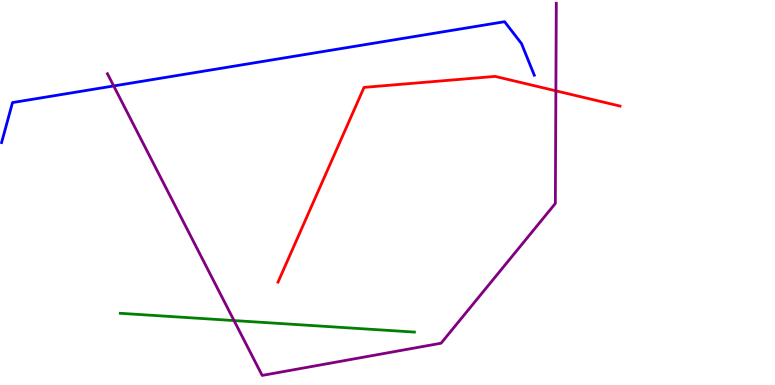[{'lines': ['blue', 'red'], 'intersections': []}, {'lines': ['green', 'red'], 'intersections': []}, {'lines': ['purple', 'red'], 'intersections': [{'x': 7.17, 'y': 7.64}]}, {'lines': ['blue', 'green'], 'intersections': []}, {'lines': ['blue', 'purple'], 'intersections': [{'x': 1.47, 'y': 7.77}]}, {'lines': ['green', 'purple'], 'intersections': [{'x': 3.02, 'y': 1.67}]}]